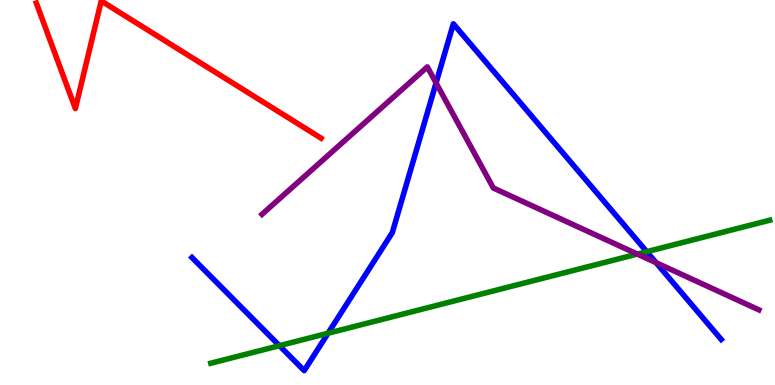[{'lines': ['blue', 'red'], 'intersections': []}, {'lines': ['green', 'red'], 'intersections': []}, {'lines': ['purple', 'red'], 'intersections': []}, {'lines': ['blue', 'green'], 'intersections': [{'x': 3.61, 'y': 1.02}, {'x': 4.23, 'y': 1.34}, {'x': 8.35, 'y': 3.46}]}, {'lines': ['blue', 'purple'], 'intersections': [{'x': 5.63, 'y': 7.85}, {'x': 8.47, 'y': 3.18}]}, {'lines': ['green', 'purple'], 'intersections': [{'x': 8.22, 'y': 3.4}]}]